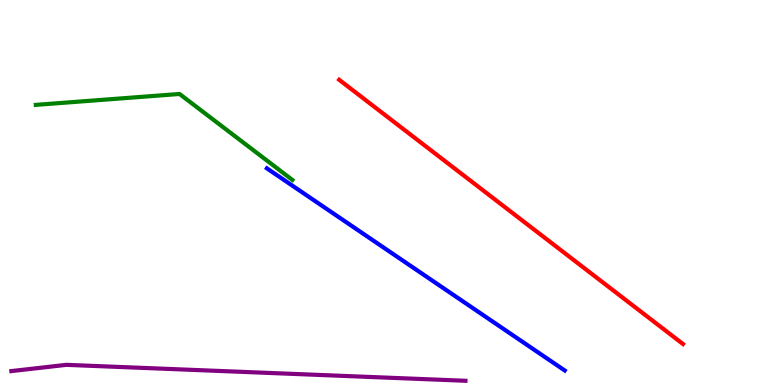[{'lines': ['blue', 'red'], 'intersections': []}, {'lines': ['green', 'red'], 'intersections': []}, {'lines': ['purple', 'red'], 'intersections': []}, {'lines': ['blue', 'green'], 'intersections': []}, {'lines': ['blue', 'purple'], 'intersections': []}, {'lines': ['green', 'purple'], 'intersections': []}]